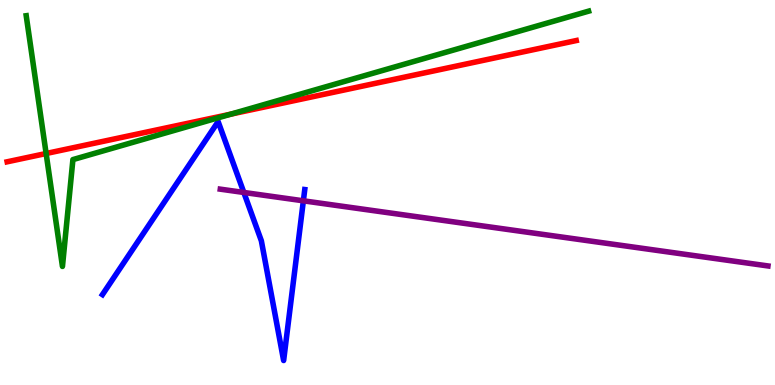[{'lines': ['blue', 'red'], 'intersections': []}, {'lines': ['green', 'red'], 'intersections': [{'x': 0.595, 'y': 6.01}, {'x': 2.98, 'y': 7.04}]}, {'lines': ['purple', 'red'], 'intersections': []}, {'lines': ['blue', 'green'], 'intersections': []}, {'lines': ['blue', 'purple'], 'intersections': [{'x': 3.15, 'y': 5.0}, {'x': 3.91, 'y': 4.78}]}, {'lines': ['green', 'purple'], 'intersections': []}]